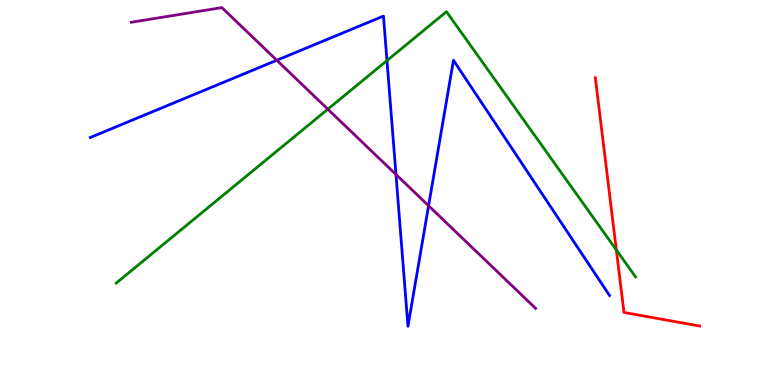[{'lines': ['blue', 'red'], 'intersections': []}, {'lines': ['green', 'red'], 'intersections': [{'x': 7.95, 'y': 3.51}]}, {'lines': ['purple', 'red'], 'intersections': []}, {'lines': ['blue', 'green'], 'intersections': [{'x': 4.99, 'y': 8.43}]}, {'lines': ['blue', 'purple'], 'intersections': [{'x': 3.57, 'y': 8.43}, {'x': 5.11, 'y': 5.47}, {'x': 5.53, 'y': 4.66}]}, {'lines': ['green', 'purple'], 'intersections': [{'x': 4.23, 'y': 7.16}]}]